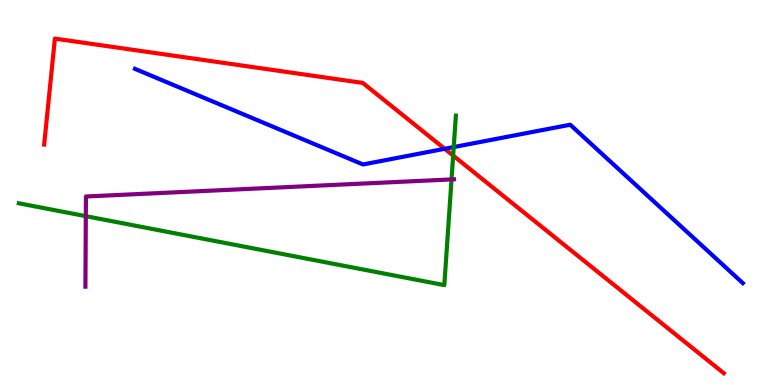[{'lines': ['blue', 'red'], 'intersections': [{'x': 5.74, 'y': 6.14}]}, {'lines': ['green', 'red'], 'intersections': [{'x': 5.85, 'y': 5.96}]}, {'lines': ['purple', 'red'], 'intersections': []}, {'lines': ['blue', 'green'], 'intersections': [{'x': 5.85, 'y': 6.18}]}, {'lines': ['blue', 'purple'], 'intersections': []}, {'lines': ['green', 'purple'], 'intersections': [{'x': 1.11, 'y': 4.39}, {'x': 5.83, 'y': 5.34}]}]